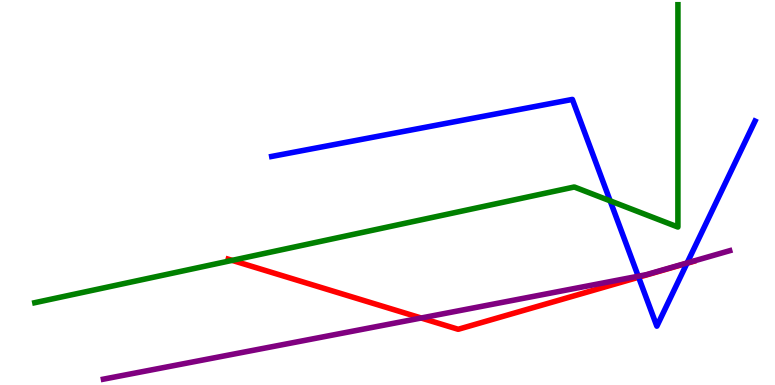[{'lines': ['blue', 'red'], 'intersections': [{'x': 8.24, 'y': 2.8}, {'x': 8.86, 'y': 3.16}]}, {'lines': ['green', 'red'], 'intersections': [{'x': 3.0, 'y': 3.24}]}, {'lines': ['purple', 'red'], 'intersections': [{'x': 5.43, 'y': 1.74}]}, {'lines': ['blue', 'green'], 'intersections': [{'x': 7.87, 'y': 4.78}]}, {'lines': ['blue', 'purple'], 'intersections': [{'x': 8.24, 'y': 2.83}, {'x': 8.87, 'y': 3.17}]}, {'lines': ['green', 'purple'], 'intersections': []}]